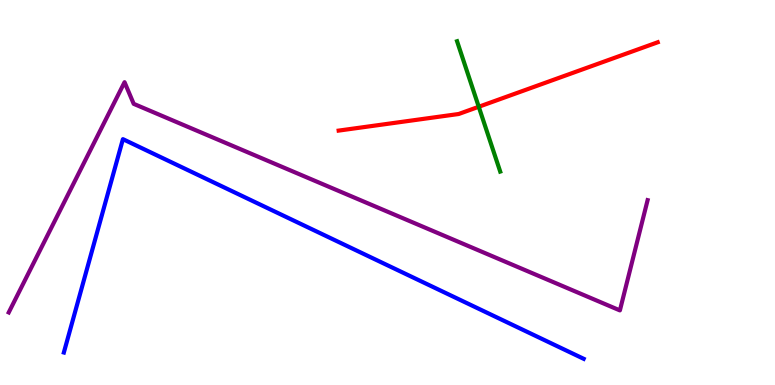[{'lines': ['blue', 'red'], 'intersections': []}, {'lines': ['green', 'red'], 'intersections': [{'x': 6.18, 'y': 7.23}]}, {'lines': ['purple', 'red'], 'intersections': []}, {'lines': ['blue', 'green'], 'intersections': []}, {'lines': ['blue', 'purple'], 'intersections': []}, {'lines': ['green', 'purple'], 'intersections': []}]